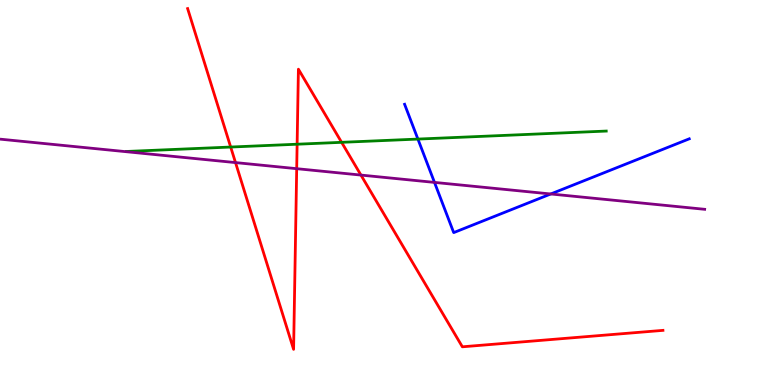[{'lines': ['blue', 'red'], 'intersections': []}, {'lines': ['green', 'red'], 'intersections': [{'x': 2.98, 'y': 6.18}, {'x': 3.83, 'y': 6.25}, {'x': 4.41, 'y': 6.3}]}, {'lines': ['purple', 'red'], 'intersections': [{'x': 3.04, 'y': 5.78}, {'x': 3.83, 'y': 5.62}, {'x': 4.66, 'y': 5.45}]}, {'lines': ['blue', 'green'], 'intersections': [{'x': 5.39, 'y': 6.39}]}, {'lines': ['blue', 'purple'], 'intersections': [{'x': 5.61, 'y': 5.26}, {'x': 7.11, 'y': 4.96}]}, {'lines': ['green', 'purple'], 'intersections': []}]